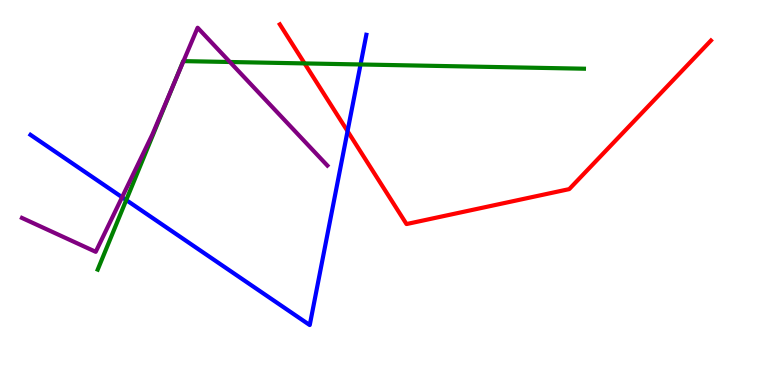[{'lines': ['blue', 'red'], 'intersections': [{'x': 4.48, 'y': 6.59}]}, {'lines': ['green', 'red'], 'intersections': [{'x': 3.93, 'y': 8.35}]}, {'lines': ['purple', 'red'], 'intersections': []}, {'lines': ['blue', 'green'], 'intersections': [{'x': 1.63, 'y': 4.8}, {'x': 4.65, 'y': 8.33}]}, {'lines': ['blue', 'purple'], 'intersections': [{'x': 1.58, 'y': 4.88}]}, {'lines': ['green', 'purple'], 'intersections': [{'x': 2.26, 'y': 7.91}, {'x': 2.37, 'y': 8.41}, {'x': 2.97, 'y': 8.39}]}]